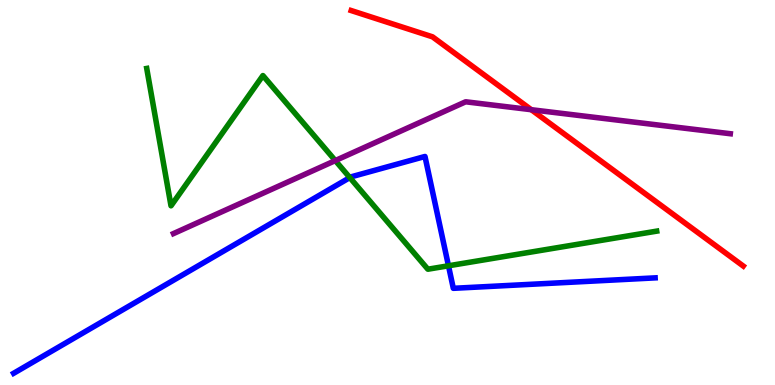[{'lines': ['blue', 'red'], 'intersections': []}, {'lines': ['green', 'red'], 'intersections': []}, {'lines': ['purple', 'red'], 'intersections': [{'x': 6.86, 'y': 7.15}]}, {'lines': ['blue', 'green'], 'intersections': [{'x': 4.51, 'y': 5.39}, {'x': 5.79, 'y': 3.1}]}, {'lines': ['blue', 'purple'], 'intersections': []}, {'lines': ['green', 'purple'], 'intersections': [{'x': 4.33, 'y': 5.83}]}]